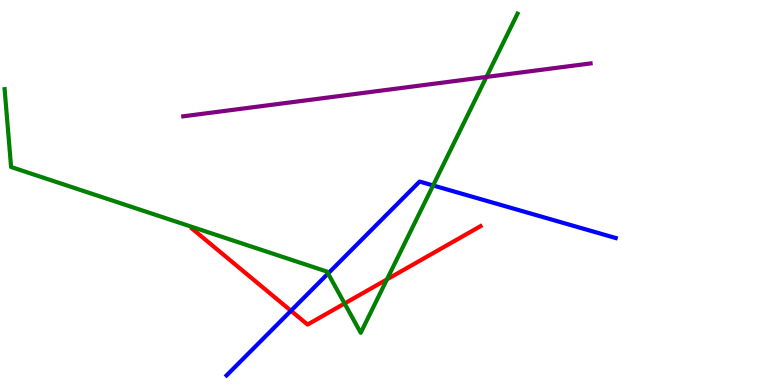[{'lines': ['blue', 'red'], 'intersections': [{'x': 3.75, 'y': 1.93}]}, {'lines': ['green', 'red'], 'intersections': [{'x': 4.45, 'y': 2.12}, {'x': 4.99, 'y': 2.74}]}, {'lines': ['purple', 'red'], 'intersections': []}, {'lines': ['blue', 'green'], 'intersections': [{'x': 4.23, 'y': 2.9}, {'x': 5.59, 'y': 5.18}]}, {'lines': ['blue', 'purple'], 'intersections': []}, {'lines': ['green', 'purple'], 'intersections': [{'x': 6.28, 'y': 8.0}]}]